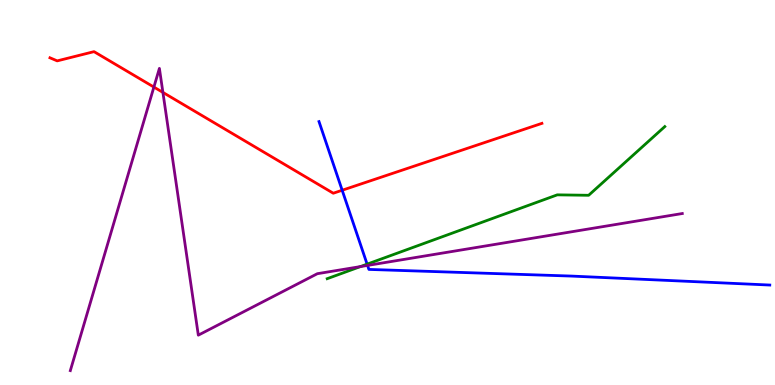[{'lines': ['blue', 'red'], 'intersections': [{'x': 4.42, 'y': 5.06}]}, {'lines': ['green', 'red'], 'intersections': []}, {'lines': ['purple', 'red'], 'intersections': [{'x': 1.99, 'y': 7.74}, {'x': 2.1, 'y': 7.6}]}, {'lines': ['blue', 'green'], 'intersections': [{'x': 4.74, 'y': 3.14}]}, {'lines': ['blue', 'purple'], 'intersections': [{'x': 4.74, 'y': 3.11}]}, {'lines': ['green', 'purple'], 'intersections': [{'x': 4.65, 'y': 3.08}]}]